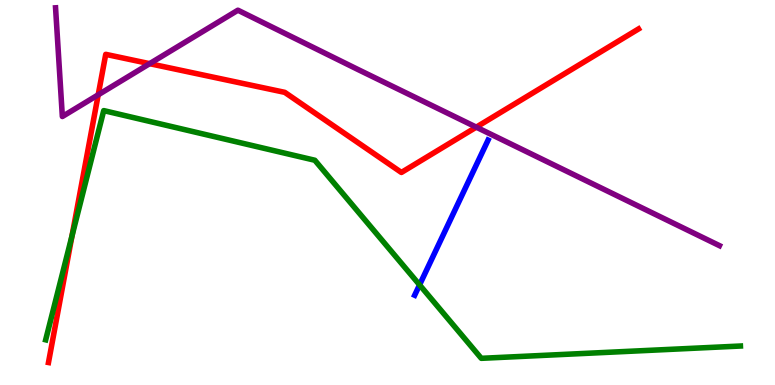[{'lines': ['blue', 'red'], 'intersections': []}, {'lines': ['green', 'red'], 'intersections': [{'x': 0.929, 'y': 3.87}]}, {'lines': ['purple', 'red'], 'intersections': [{'x': 1.27, 'y': 7.54}, {'x': 1.93, 'y': 8.35}, {'x': 6.15, 'y': 6.7}]}, {'lines': ['blue', 'green'], 'intersections': [{'x': 5.41, 'y': 2.6}]}, {'lines': ['blue', 'purple'], 'intersections': []}, {'lines': ['green', 'purple'], 'intersections': []}]